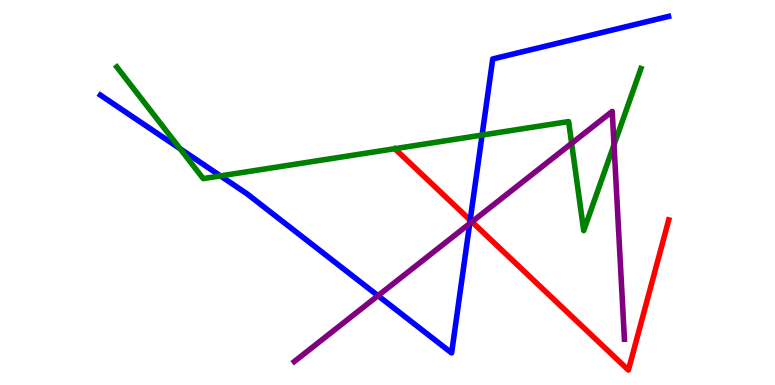[{'lines': ['blue', 'red'], 'intersections': [{'x': 6.07, 'y': 4.28}]}, {'lines': ['green', 'red'], 'intersections': []}, {'lines': ['purple', 'red'], 'intersections': [{'x': 6.09, 'y': 4.24}]}, {'lines': ['blue', 'green'], 'intersections': [{'x': 2.32, 'y': 6.14}, {'x': 2.84, 'y': 5.43}, {'x': 6.22, 'y': 6.49}]}, {'lines': ['blue', 'purple'], 'intersections': [{'x': 4.88, 'y': 2.32}, {'x': 6.06, 'y': 4.19}]}, {'lines': ['green', 'purple'], 'intersections': [{'x': 7.38, 'y': 6.28}, {'x': 7.92, 'y': 6.24}]}]